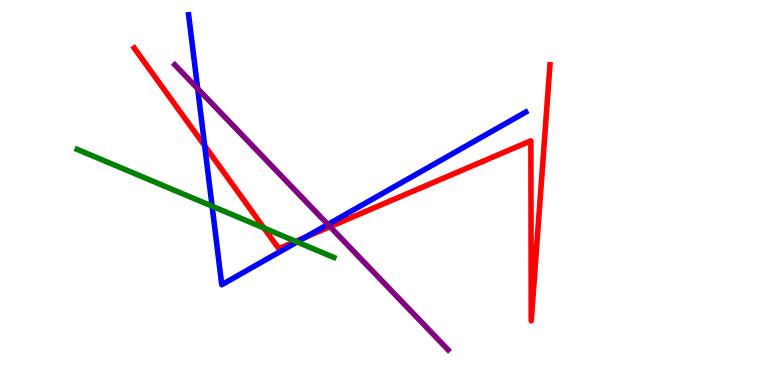[{'lines': ['blue', 'red'], 'intersections': [{'x': 2.64, 'y': 6.21}, {'x': 3.94, 'y': 3.84}]}, {'lines': ['green', 'red'], 'intersections': [{'x': 3.41, 'y': 4.08}, {'x': 3.82, 'y': 3.73}]}, {'lines': ['purple', 'red'], 'intersections': [{'x': 4.26, 'y': 4.11}]}, {'lines': ['blue', 'green'], 'intersections': [{'x': 2.74, 'y': 4.64}, {'x': 3.83, 'y': 3.72}]}, {'lines': ['blue', 'purple'], 'intersections': [{'x': 2.55, 'y': 7.7}, {'x': 4.23, 'y': 4.17}]}, {'lines': ['green', 'purple'], 'intersections': []}]